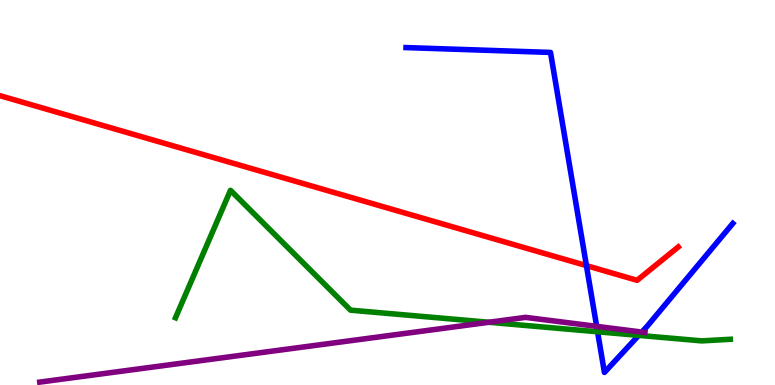[{'lines': ['blue', 'red'], 'intersections': [{'x': 7.57, 'y': 3.1}]}, {'lines': ['green', 'red'], 'intersections': []}, {'lines': ['purple', 'red'], 'intersections': []}, {'lines': ['blue', 'green'], 'intersections': [{'x': 7.71, 'y': 1.38}, {'x': 8.24, 'y': 1.29}]}, {'lines': ['blue', 'purple'], 'intersections': [{'x': 7.7, 'y': 1.52}, {'x': 8.28, 'y': 1.37}]}, {'lines': ['green', 'purple'], 'intersections': [{'x': 6.31, 'y': 1.63}]}]